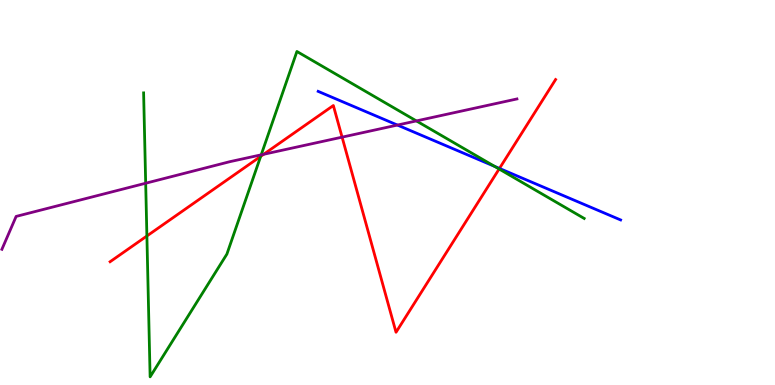[{'lines': ['blue', 'red'], 'intersections': [{'x': 6.44, 'y': 5.63}]}, {'lines': ['green', 'red'], 'intersections': [{'x': 1.9, 'y': 3.87}, {'x': 3.36, 'y': 5.94}, {'x': 6.44, 'y': 5.61}]}, {'lines': ['purple', 'red'], 'intersections': [{'x': 3.4, 'y': 5.99}, {'x': 4.41, 'y': 6.44}]}, {'lines': ['blue', 'green'], 'intersections': [{'x': 6.38, 'y': 5.68}]}, {'lines': ['blue', 'purple'], 'intersections': [{'x': 5.13, 'y': 6.75}]}, {'lines': ['green', 'purple'], 'intersections': [{'x': 1.88, 'y': 5.24}, {'x': 3.37, 'y': 5.98}, {'x': 5.37, 'y': 6.86}]}]